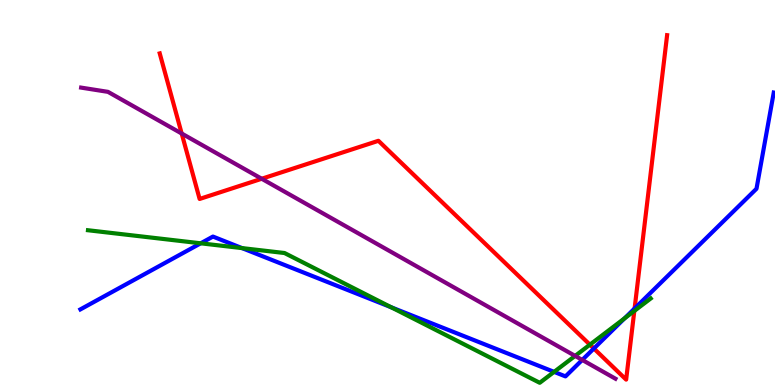[{'lines': ['blue', 'red'], 'intersections': [{'x': 7.66, 'y': 0.948}, {'x': 8.19, 'y': 1.99}]}, {'lines': ['green', 'red'], 'intersections': [{'x': 7.61, 'y': 1.05}, {'x': 8.18, 'y': 1.92}]}, {'lines': ['purple', 'red'], 'intersections': [{'x': 2.34, 'y': 6.53}, {'x': 3.38, 'y': 5.36}]}, {'lines': ['blue', 'green'], 'intersections': [{'x': 2.59, 'y': 3.68}, {'x': 3.12, 'y': 3.56}, {'x': 5.05, 'y': 2.02}, {'x': 7.15, 'y': 0.341}, {'x': 8.06, 'y': 1.73}]}, {'lines': ['blue', 'purple'], 'intersections': [{'x': 7.51, 'y': 0.651}]}, {'lines': ['green', 'purple'], 'intersections': [{'x': 7.42, 'y': 0.756}]}]